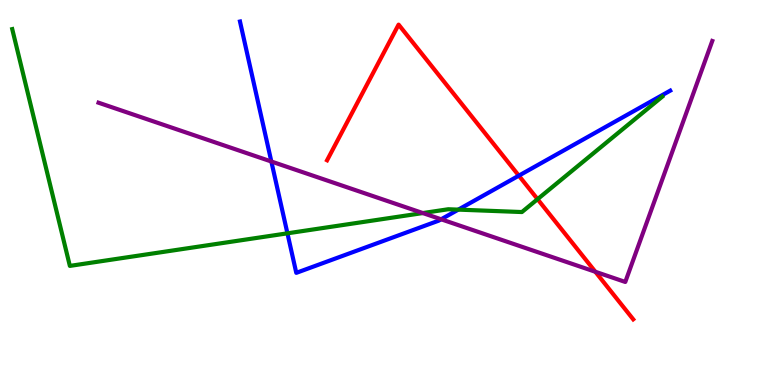[{'lines': ['blue', 'red'], 'intersections': [{'x': 6.69, 'y': 5.44}]}, {'lines': ['green', 'red'], 'intersections': [{'x': 6.94, 'y': 4.83}]}, {'lines': ['purple', 'red'], 'intersections': [{'x': 7.68, 'y': 2.94}]}, {'lines': ['blue', 'green'], 'intersections': [{'x': 3.71, 'y': 3.94}, {'x': 5.91, 'y': 4.56}]}, {'lines': ['blue', 'purple'], 'intersections': [{'x': 3.5, 'y': 5.8}, {'x': 5.69, 'y': 4.3}]}, {'lines': ['green', 'purple'], 'intersections': [{'x': 5.46, 'y': 4.47}]}]